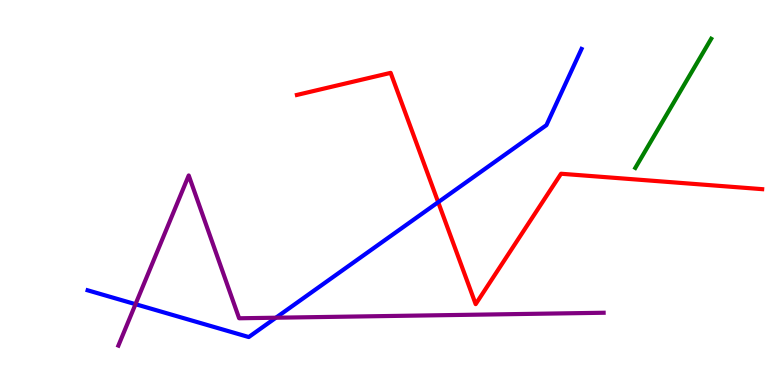[{'lines': ['blue', 'red'], 'intersections': [{'x': 5.65, 'y': 4.75}]}, {'lines': ['green', 'red'], 'intersections': []}, {'lines': ['purple', 'red'], 'intersections': []}, {'lines': ['blue', 'green'], 'intersections': []}, {'lines': ['blue', 'purple'], 'intersections': [{'x': 1.75, 'y': 2.1}, {'x': 3.56, 'y': 1.75}]}, {'lines': ['green', 'purple'], 'intersections': []}]